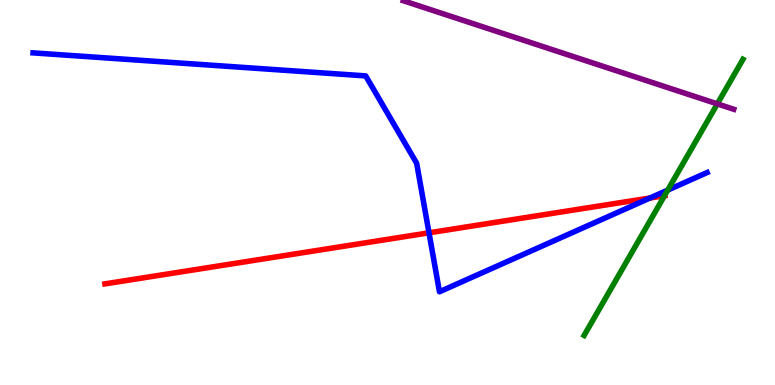[{'lines': ['blue', 'red'], 'intersections': [{'x': 5.54, 'y': 3.95}, {'x': 8.39, 'y': 4.86}]}, {'lines': ['green', 'red'], 'intersections': [{'x': 8.57, 'y': 4.92}]}, {'lines': ['purple', 'red'], 'intersections': []}, {'lines': ['blue', 'green'], 'intersections': [{'x': 8.62, 'y': 5.06}]}, {'lines': ['blue', 'purple'], 'intersections': []}, {'lines': ['green', 'purple'], 'intersections': [{'x': 9.26, 'y': 7.3}]}]